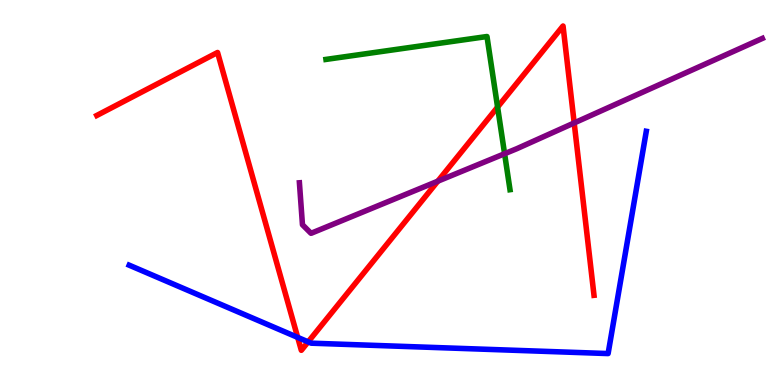[{'lines': ['blue', 'red'], 'intersections': [{'x': 3.84, 'y': 1.24}, {'x': 3.98, 'y': 1.12}]}, {'lines': ['green', 'red'], 'intersections': [{'x': 6.42, 'y': 7.22}]}, {'lines': ['purple', 'red'], 'intersections': [{'x': 5.65, 'y': 5.29}, {'x': 7.41, 'y': 6.81}]}, {'lines': ['blue', 'green'], 'intersections': []}, {'lines': ['blue', 'purple'], 'intersections': []}, {'lines': ['green', 'purple'], 'intersections': [{'x': 6.51, 'y': 6.01}]}]